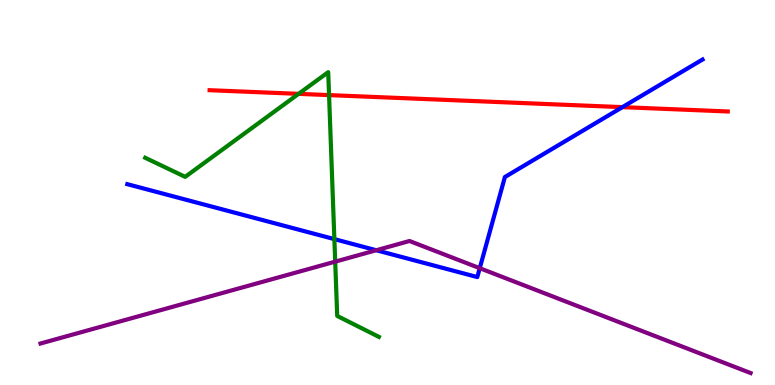[{'lines': ['blue', 'red'], 'intersections': [{'x': 8.03, 'y': 7.22}]}, {'lines': ['green', 'red'], 'intersections': [{'x': 3.85, 'y': 7.56}, {'x': 4.25, 'y': 7.53}]}, {'lines': ['purple', 'red'], 'intersections': []}, {'lines': ['blue', 'green'], 'intersections': [{'x': 4.31, 'y': 3.79}]}, {'lines': ['blue', 'purple'], 'intersections': [{'x': 4.85, 'y': 3.5}, {'x': 6.19, 'y': 3.03}]}, {'lines': ['green', 'purple'], 'intersections': [{'x': 4.33, 'y': 3.2}]}]